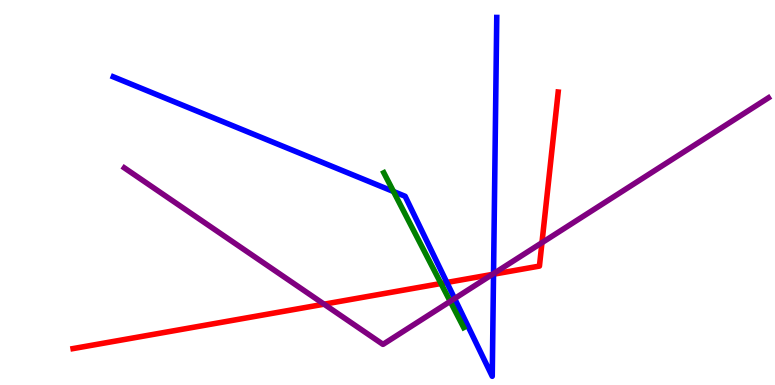[{'lines': ['blue', 'red'], 'intersections': [{'x': 5.77, 'y': 2.66}, {'x': 6.37, 'y': 2.88}]}, {'lines': ['green', 'red'], 'intersections': [{'x': 5.69, 'y': 2.64}]}, {'lines': ['purple', 'red'], 'intersections': [{'x': 4.18, 'y': 2.1}, {'x': 6.35, 'y': 2.87}, {'x': 6.99, 'y': 3.7}]}, {'lines': ['blue', 'green'], 'intersections': [{'x': 5.08, 'y': 5.03}]}, {'lines': ['blue', 'purple'], 'intersections': [{'x': 5.87, 'y': 2.25}, {'x': 6.37, 'y': 2.89}]}, {'lines': ['green', 'purple'], 'intersections': [{'x': 5.81, 'y': 2.17}]}]